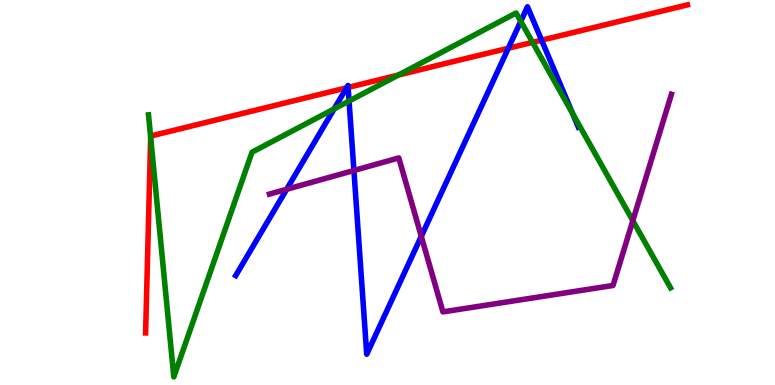[{'lines': ['blue', 'red'], 'intersections': [{'x': 4.47, 'y': 7.72}, {'x': 4.49, 'y': 7.73}, {'x': 6.56, 'y': 8.75}, {'x': 6.99, 'y': 8.96}]}, {'lines': ['green', 'red'], 'intersections': [{'x': 1.94, 'y': 6.43}, {'x': 5.14, 'y': 8.05}, {'x': 6.87, 'y': 8.9}]}, {'lines': ['purple', 'red'], 'intersections': []}, {'lines': ['blue', 'green'], 'intersections': [{'x': 4.31, 'y': 7.17}, {'x': 4.5, 'y': 7.38}, {'x': 6.72, 'y': 9.45}, {'x': 7.39, 'y': 7.05}]}, {'lines': ['blue', 'purple'], 'intersections': [{'x': 3.7, 'y': 5.08}, {'x': 4.57, 'y': 5.57}, {'x': 5.44, 'y': 3.86}]}, {'lines': ['green', 'purple'], 'intersections': [{'x': 8.17, 'y': 4.27}]}]